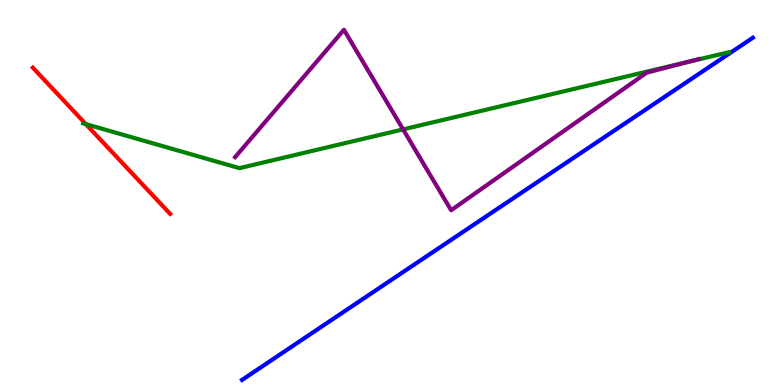[{'lines': ['blue', 'red'], 'intersections': []}, {'lines': ['green', 'red'], 'intersections': [{'x': 1.11, 'y': 6.78}]}, {'lines': ['purple', 'red'], 'intersections': []}, {'lines': ['blue', 'green'], 'intersections': []}, {'lines': ['blue', 'purple'], 'intersections': []}, {'lines': ['green', 'purple'], 'intersections': [{'x': 5.2, 'y': 6.64}, {'x': 8.87, 'y': 8.39}]}]